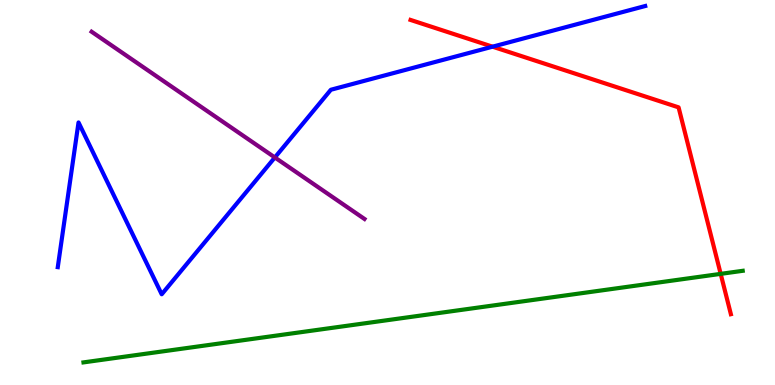[{'lines': ['blue', 'red'], 'intersections': [{'x': 6.36, 'y': 8.79}]}, {'lines': ['green', 'red'], 'intersections': [{'x': 9.3, 'y': 2.89}]}, {'lines': ['purple', 'red'], 'intersections': []}, {'lines': ['blue', 'green'], 'intersections': []}, {'lines': ['blue', 'purple'], 'intersections': [{'x': 3.55, 'y': 5.91}]}, {'lines': ['green', 'purple'], 'intersections': []}]